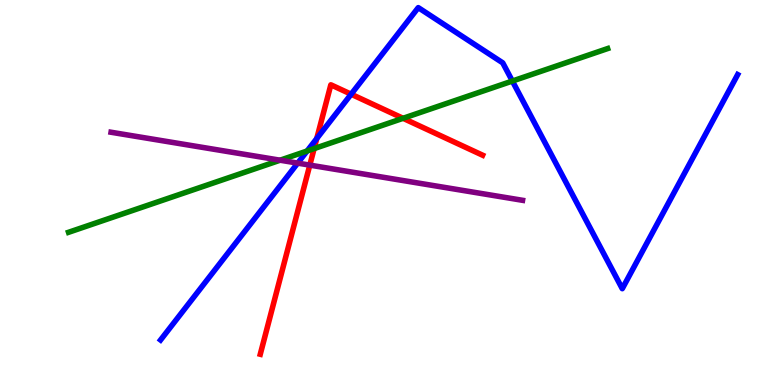[{'lines': ['blue', 'red'], 'intersections': [{'x': 4.09, 'y': 6.4}, {'x': 4.53, 'y': 7.55}]}, {'lines': ['green', 'red'], 'intersections': [{'x': 4.05, 'y': 6.14}, {'x': 5.2, 'y': 6.93}]}, {'lines': ['purple', 'red'], 'intersections': [{'x': 4.0, 'y': 5.71}]}, {'lines': ['blue', 'green'], 'intersections': [{'x': 3.96, 'y': 6.08}, {'x': 6.61, 'y': 7.89}]}, {'lines': ['blue', 'purple'], 'intersections': [{'x': 3.84, 'y': 5.76}]}, {'lines': ['green', 'purple'], 'intersections': [{'x': 3.61, 'y': 5.84}]}]